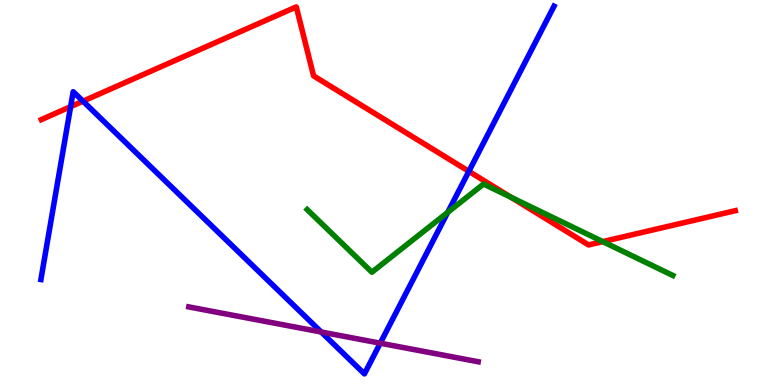[{'lines': ['blue', 'red'], 'intersections': [{'x': 0.911, 'y': 7.23}, {'x': 1.07, 'y': 7.37}, {'x': 6.05, 'y': 5.55}]}, {'lines': ['green', 'red'], 'intersections': [{'x': 6.6, 'y': 4.87}, {'x': 7.78, 'y': 3.72}]}, {'lines': ['purple', 'red'], 'intersections': []}, {'lines': ['blue', 'green'], 'intersections': [{'x': 5.78, 'y': 4.49}]}, {'lines': ['blue', 'purple'], 'intersections': [{'x': 4.14, 'y': 1.38}, {'x': 4.91, 'y': 1.09}]}, {'lines': ['green', 'purple'], 'intersections': []}]